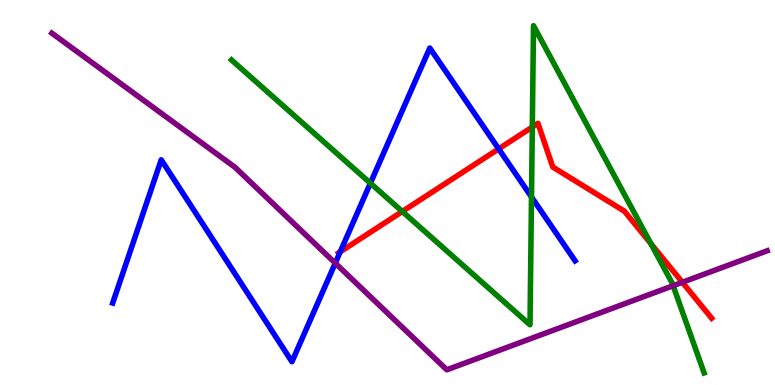[{'lines': ['blue', 'red'], 'intersections': [{'x': 4.39, 'y': 3.46}, {'x': 6.43, 'y': 6.13}]}, {'lines': ['green', 'red'], 'intersections': [{'x': 5.19, 'y': 4.51}, {'x': 6.87, 'y': 6.7}, {'x': 8.4, 'y': 3.67}]}, {'lines': ['purple', 'red'], 'intersections': [{'x': 8.8, 'y': 2.67}]}, {'lines': ['blue', 'green'], 'intersections': [{'x': 4.78, 'y': 5.24}, {'x': 6.86, 'y': 4.88}]}, {'lines': ['blue', 'purple'], 'intersections': [{'x': 4.33, 'y': 3.17}]}, {'lines': ['green', 'purple'], 'intersections': [{'x': 8.69, 'y': 2.58}]}]